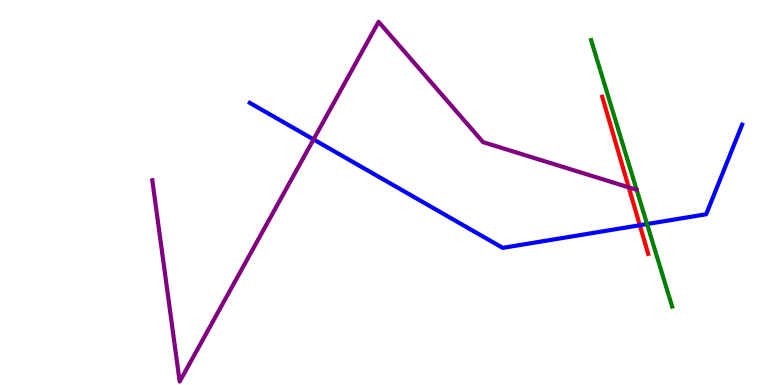[{'lines': ['blue', 'red'], 'intersections': [{'x': 8.26, 'y': 4.15}]}, {'lines': ['green', 'red'], 'intersections': []}, {'lines': ['purple', 'red'], 'intersections': [{'x': 8.11, 'y': 5.13}]}, {'lines': ['blue', 'green'], 'intersections': [{'x': 8.35, 'y': 4.18}]}, {'lines': ['blue', 'purple'], 'intersections': [{'x': 4.05, 'y': 6.38}]}, {'lines': ['green', 'purple'], 'intersections': []}]